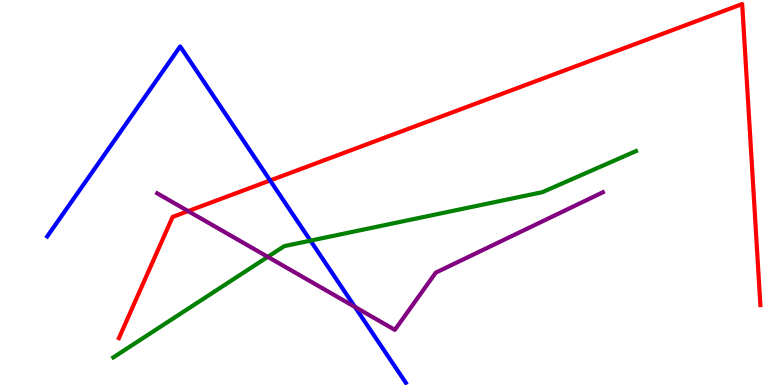[{'lines': ['blue', 'red'], 'intersections': [{'x': 3.49, 'y': 5.31}]}, {'lines': ['green', 'red'], 'intersections': []}, {'lines': ['purple', 'red'], 'intersections': [{'x': 2.43, 'y': 4.52}]}, {'lines': ['blue', 'green'], 'intersections': [{'x': 4.01, 'y': 3.75}]}, {'lines': ['blue', 'purple'], 'intersections': [{'x': 4.58, 'y': 2.03}]}, {'lines': ['green', 'purple'], 'intersections': [{'x': 3.46, 'y': 3.33}]}]